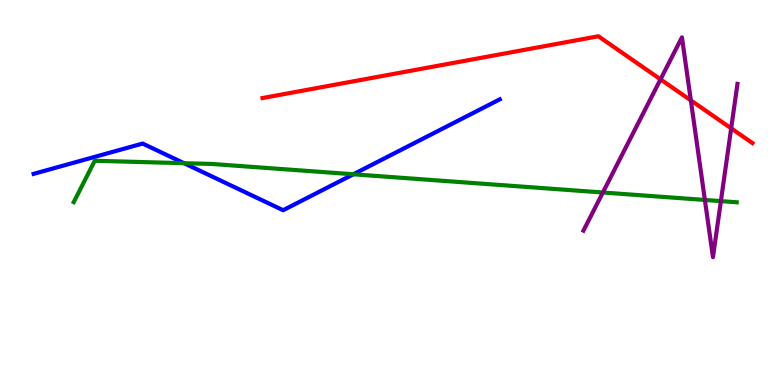[{'lines': ['blue', 'red'], 'intersections': []}, {'lines': ['green', 'red'], 'intersections': []}, {'lines': ['purple', 'red'], 'intersections': [{'x': 8.52, 'y': 7.94}, {'x': 8.91, 'y': 7.39}, {'x': 9.43, 'y': 6.67}]}, {'lines': ['blue', 'green'], 'intersections': [{'x': 2.37, 'y': 5.76}, {'x': 4.56, 'y': 5.47}]}, {'lines': ['blue', 'purple'], 'intersections': []}, {'lines': ['green', 'purple'], 'intersections': [{'x': 7.78, 'y': 5.0}, {'x': 9.1, 'y': 4.81}, {'x': 9.3, 'y': 4.78}]}]